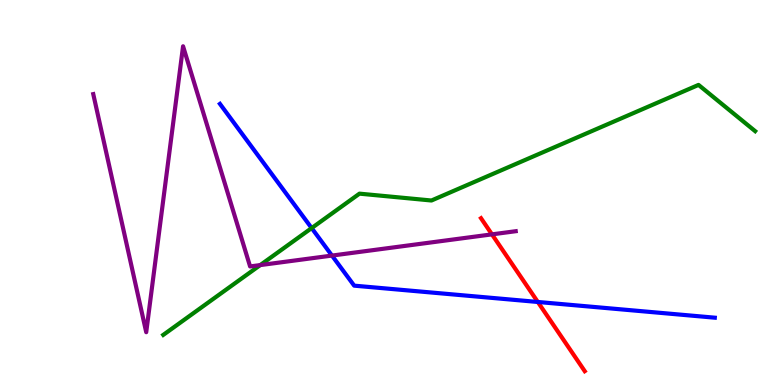[{'lines': ['blue', 'red'], 'intersections': [{'x': 6.94, 'y': 2.16}]}, {'lines': ['green', 'red'], 'intersections': []}, {'lines': ['purple', 'red'], 'intersections': [{'x': 6.35, 'y': 3.91}]}, {'lines': ['blue', 'green'], 'intersections': [{'x': 4.02, 'y': 4.08}]}, {'lines': ['blue', 'purple'], 'intersections': [{'x': 4.28, 'y': 3.36}]}, {'lines': ['green', 'purple'], 'intersections': [{'x': 3.36, 'y': 3.11}]}]